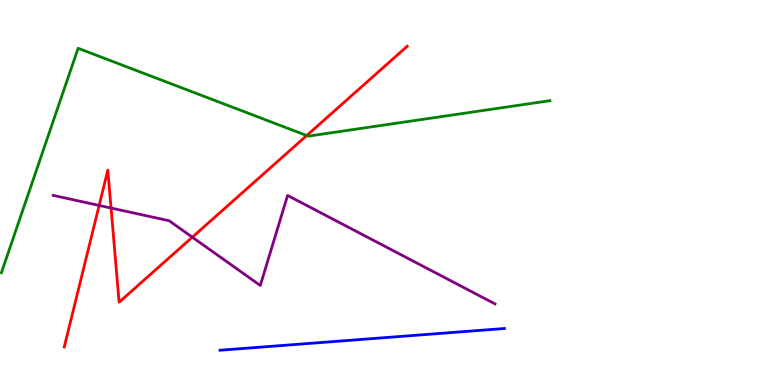[{'lines': ['blue', 'red'], 'intersections': []}, {'lines': ['green', 'red'], 'intersections': [{'x': 3.96, 'y': 6.48}]}, {'lines': ['purple', 'red'], 'intersections': [{'x': 1.28, 'y': 4.66}, {'x': 1.43, 'y': 4.6}, {'x': 2.48, 'y': 3.84}]}, {'lines': ['blue', 'green'], 'intersections': []}, {'lines': ['blue', 'purple'], 'intersections': []}, {'lines': ['green', 'purple'], 'intersections': []}]